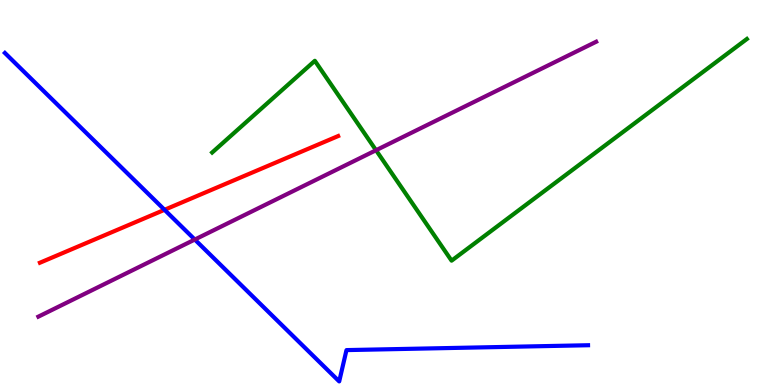[{'lines': ['blue', 'red'], 'intersections': [{'x': 2.12, 'y': 4.55}]}, {'lines': ['green', 'red'], 'intersections': []}, {'lines': ['purple', 'red'], 'intersections': []}, {'lines': ['blue', 'green'], 'intersections': []}, {'lines': ['blue', 'purple'], 'intersections': [{'x': 2.51, 'y': 3.78}]}, {'lines': ['green', 'purple'], 'intersections': [{'x': 4.85, 'y': 6.1}]}]